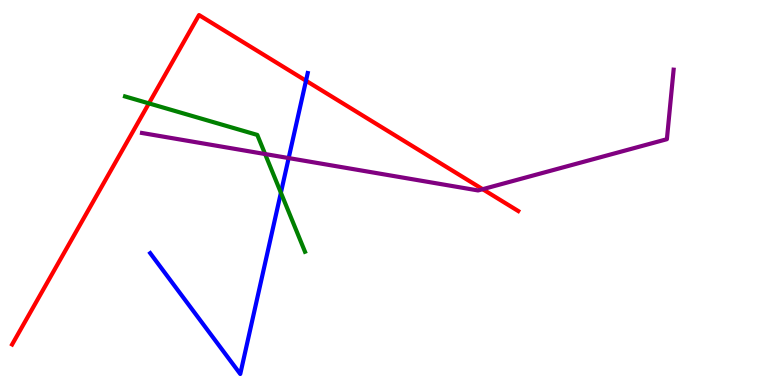[{'lines': ['blue', 'red'], 'intersections': [{'x': 3.95, 'y': 7.9}]}, {'lines': ['green', 'red'], 'intersections': [{'x': 1.92, 'y': 7.31}]}, {'lines': ['purple', 'red'], 'intersections': [{'x': 6.23, 'y': 5.09}]}, {'lines': ['blue', 'green'], 'intersections': [{'x': 3.62, 'y': 4.99}]}, {'lines': ['blue', 'purple'], 'intersections': [{'x': 3.72, 'y': 5.89}]}, {'lines': ['green', 'purple'], 'intersections': [{'x': 3.42, 'y': 6.0}]}]